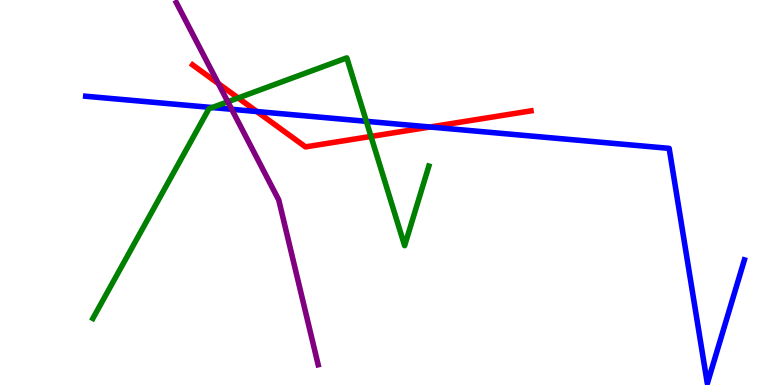[{'lines': ['blue', 'red'], 'intersections': [{'x': 3.31, 'y': 7.1}, {'x': 5.55, 'y': 6.7}]}, {'lines': ['green', 'red'], 'intersections': [{'x': 3.07, 'y': 7.46}, {'x': 4.79, 'y': 6.46}]}, {'lines': ['purple', 'red'], 'intersections': [{'x': 2.82, 'y': 7.83}]}, {'lines': ['blue', 'green'], 'intersections': [{'x': 2.74, 'y': 7.21}, {'x': 4.73, 'y': 6.85}]}, {'lines': ['blue', 'purple'], 'intersections': [{'x': 2.99, 'y': 7.16}]}, {'lines': ['green', 'purple'], 'intersections': [{'x': 2.94, 'y': 7.36}]}]